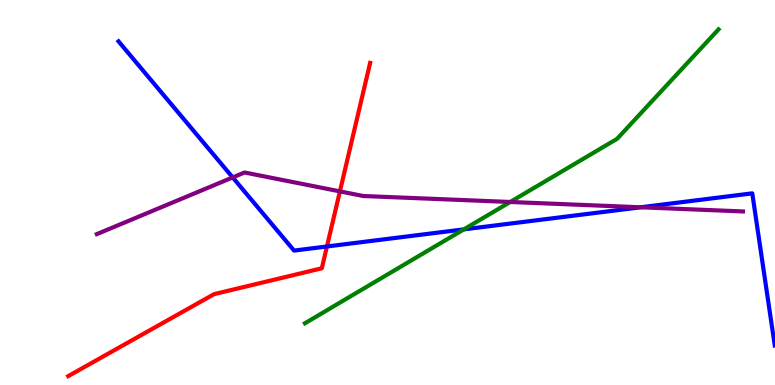[{'lines': ['blue', 'red'], 'intersections': [{'x': 4.22, 'y': 3.6}]}, {'lines': ['green', 'red'], 'intersections': []}, {'lines': ['purple', 'red'], 'intersections': [{'x': 4.39, 'y': 5.03}]}, {'lines': ['blue', 'green'], 'intersections': [{'x': 5.99, 'y': 4.04}]}, {'lines': ['blue', 'purple'], 'intersections': [{'x': 3.0, 'y': 5.39}, {'x': 8.27, 'y': 4.62}]}, {'lines': ['green', 'purple'], 'intersections': [{'x': 6.58, 'y': 4.75}]}]